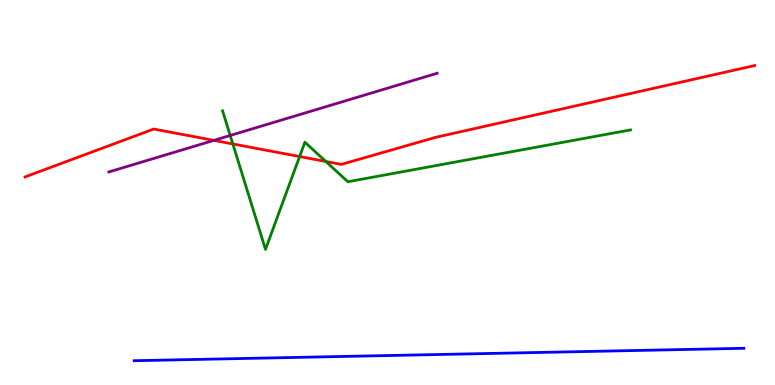[{'lines': ['blue', 'red'], 'intersections': []}, {'lines': ['green', 'red'], 'intersections': [{'x': 3.0, 'y': 6.26}, {'x': 3.87, 'y': 5.93}, {'x': 4.2, 'y': 5.81}]}, {'lines': ['purple', 'red'], 'intersections': [{'x': 2.76, 'y': 6.35}]}, {'lines': ['blue', 'green'], 'intersections': []}, {'lines': ['blue', 'purple'], 'intersections': []}, {'lines': ['green', 'purple'], 'intersections': [{'x': 2.97, 'y': 6.48}]}]